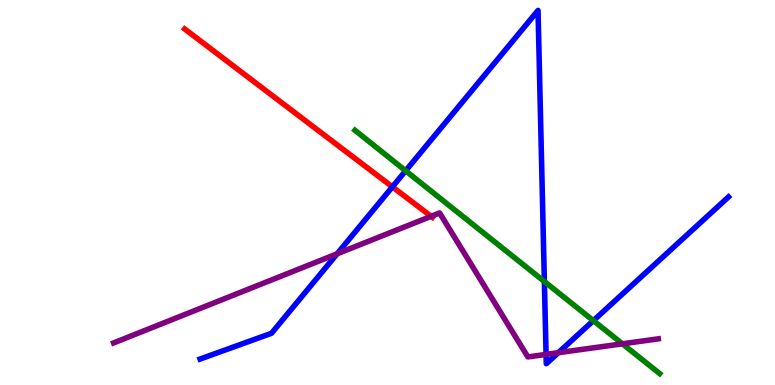[{'lines': ['blue', 'red'], 'intersections': [{'x': 5.06, 'y': 5.15}]}, {'lines': ['green', 'red'], 'intersections': []}, {'lines': ['purple', 'red'], 'intersections': [{'x': 5.56, 'y': 4.38}]}, {'lines': ['blue', 'green'], 'intersections': [{'x': 5.23, 'y': 5.56}, {'x': 7.02, 'y': 2.69}, {'x': 7.66, 'y': 1.67}]}, {'lines': ['blue', 'purple'], 'intersections': [{'x': 4.35, 'y': 3.41}, {'x': 7.05, 'y': 0.795}, {'x': 7.2, 'y': 0.839}]}, {'lines': ['green', 'purple'], 'intersections': [{'x': 8.03, 'y': 1.07}]}]